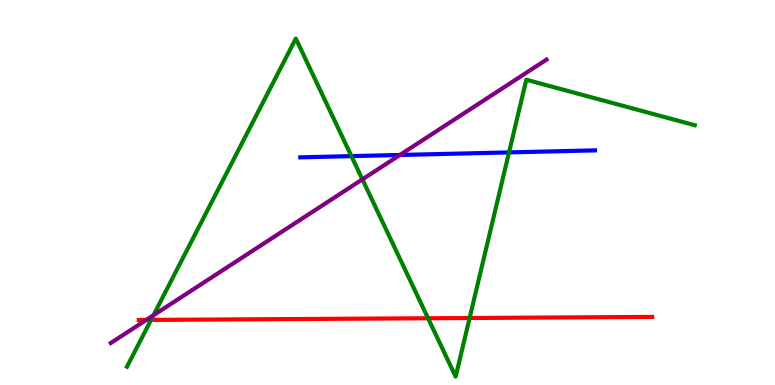[{'lines': ['blue', 'red'], 'intersections': []}, {'lines': ['green', 'red'], 'intersections': [{'x': 1.95, 'y': 1.69}, {'x': 5.52, 'y': 1.73}, {'x': 6.06, 'y': 1.74}]}, {'lines': ['purple', 'red'], 'intersections': [{'x': 1.89, 'y': 1.69}]}, {'lines': ['blue', 'green'], 'intersections': [{'x': 4.53, 'y': 5.94}, {'x': 6.57, 'y': 6.04}]}, {'lines': ['blue', 'purple'], 'intersections': [{'x': 5.16, 'y': 5.97}]}, {'lines': ['green', 'purple'], 'intersections': [{'x': 1.98, 'y': 1.81}, {'x': 4.68, 'y': 5.34}]}]